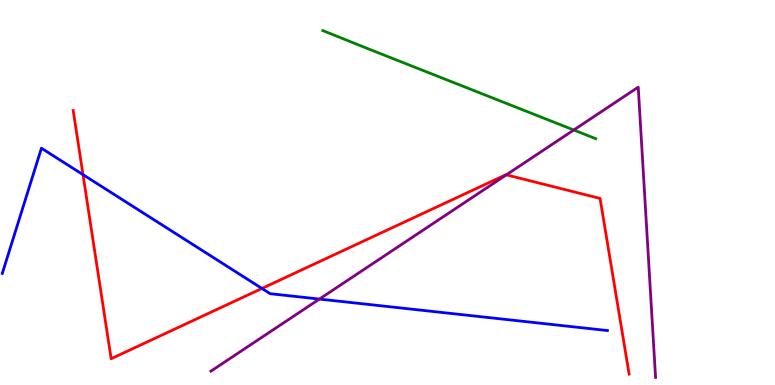[{'lines': ['blue', 'red'], 'intersections': [{'x': 1.07, 'y': 5.46}, {'x': 3.38, 'y': 2.51}]}, {'lines': ['green', 'red'], 'intersections': []}, {'lines': ['purple', 'red'], 'intersections': [{'x': 6.53, 'y': 5.46}]}, {'lines': ['blue', 'green'], 'intersections': []}, {'lines': ['blue', 'purple'], 'intersections': [{'x': 4.12, 'y': 2.23}]}, {'lines': ['green', 'purple'], 'intersections': [{'x': 7.4, 'y': 6.62}]}]